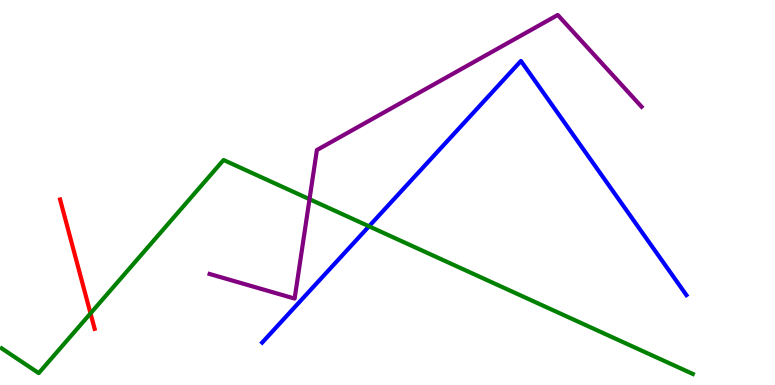[{'lines': ['blue', 'red'], 'intersections': []}, {'lines': ['green', 'red'], 'intersections': [{'x': 1.17, 'y': 1.86}]}, {'lines': ['purple', 'red'], 'intersections': []}, {'lines': ['blue', 'green'], 'intersections': [{'x': 4.76, 'y': 4.12}]}, {'lines': ['blue', 'purple'], 'intersections': []}, {'lines': ['green', 'purple'], 'intersections': [{'x': 3.99, 'y': 4.83}]}]